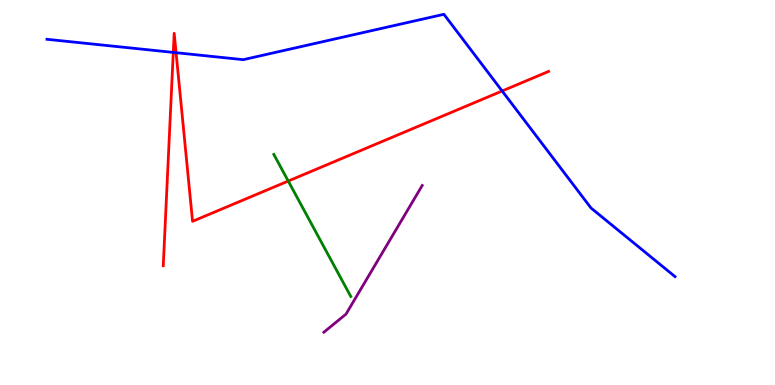[{'lines': ['blue', 'red'], 'intersections': [{'x': 2.24, 'y': 8.64}, {'x': 2.27, 'y': 8.63}, {'x': 6.48, 'y': 7.64}]}, {'lines': ['green', 'red'], 'intersections': [{'x': 3.72, 'y': 5.3}]}, {'lines': ['purple', 'red'], 'intersections': []}, {'lines': ['blue', 'green'], 'intersections': []}, {'lines': ['blue', 'purple'], 'intersections': []}, {'lines': ['green', 'purple'], 'intersections': []}]